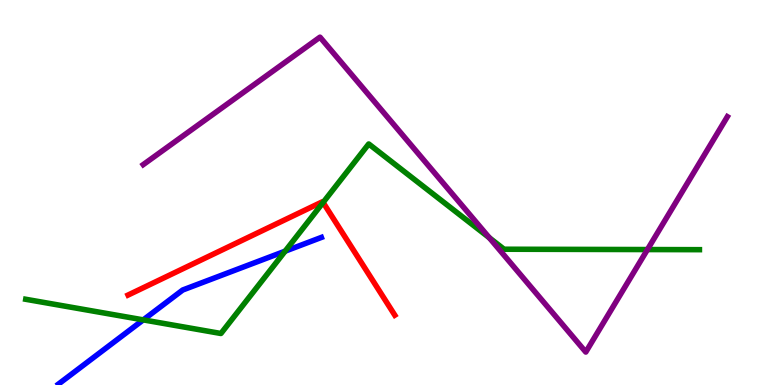[{'lines': ['blue', 'red'], 'intersections': []}, {'lines': ['green', 'red'], 'intersections': [{'x': 4.17, 'y': 4.74}]}, {'lines': ['purple', 'red'], 'intersections': []}, {'lines': ['blue', 'green'], 'intersections': [{'x': 1.85, 'y': 1.69}, {'x': 3.68, 'y': 3.48}]}, {'lines': ['blue', 'purple'], 'intersections': []}, {'lines': ['green', 'purple'], 'intersections': [{'x': 6.31, 'y': 3.83}, {'x': 8.35, 'y': 3.52}]}]